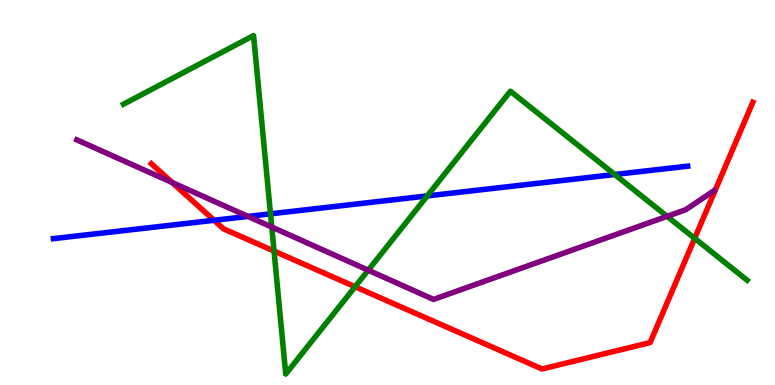[{'lines': ['blue', 'red'], 'intersections': [{'x': 2.76, 'y': 4.28}]}, {'lines': ['green', 'red'], 'intersections': [{'x': 3.54, 'y': 3.48}, {'x': 4.58, 'y': 2.55}, {'x': 8.96, 'y': 3.81}]}, {'lines': ['purple', 'red'], 'intersections': [{'x': 2.22, 'y': 5.26}]}, {'lines': ['blue', 'green'], 'intersections': [{'x': 3.49, 'y': 4.45}, {'x': 5.51, 'y': 4.91}, {'x': 7.93, 'y': 5.47}]}, {'lines': ['blue', 'purple'], 'intersections': [{'x': 3.2, 'y': 4.38}]}, {'lines': ['green', 'purple'], 'intersections': [{'x': 3.51, 'y': 4.1}, {'x': 4.75, 'y': 2.98}, {'x': 8.61, 'y': 4.38}]}]